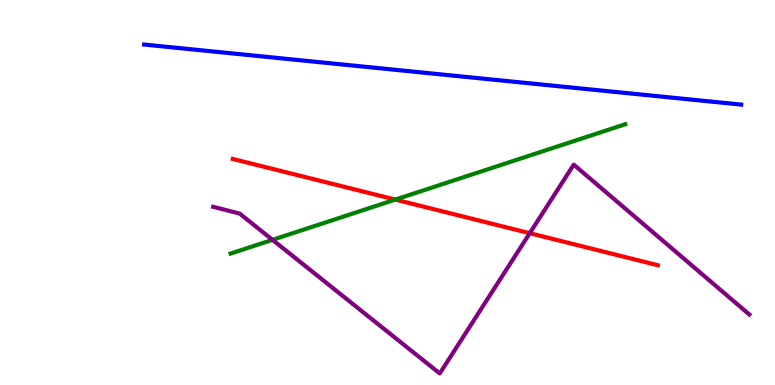[{'lines': ['blue', 'red'], 'intersections': []}, {'lines': ['green', 'red'], 'intersections': [{'x': 5.1, 'y': 4.82}]}, {'lines': ['purple', 'red'], 'intersections': [{'x': 6.84, 'y': 3.94}]}, {'lines': ['blue', 'green'], 'intersections': []}, {'lines': ['blue', 'purple'], 'intersections': []}, {'lines': ['green', 'purple'], 'intersections': [{'x': 3.52, 'y': 3.77}]}]